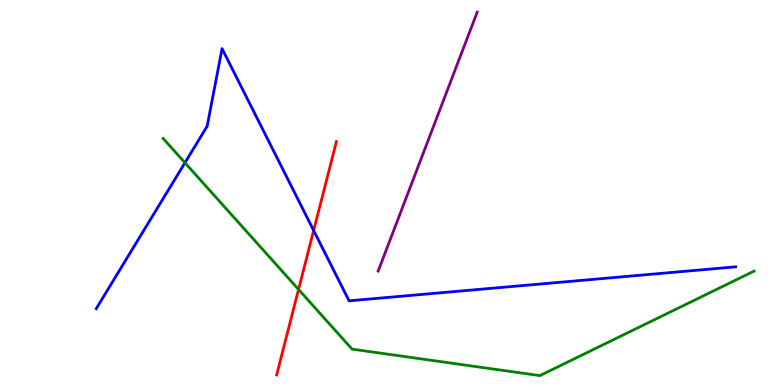[{'lines': ['blue', 'red'], 'intersections': [{'x': 4.05, 'y': 4.01}]}, {'lines': ['green', 'red'], 'intersections': [{'x': 3.85, 'y': 2.48}]}, {'lines': ['purple', 'red'], 'intersections': []}, {'lines': ['blue', 'green'], 'intersections': [{'x': 2.39, 'y': 5.77}]}, {'lines': ['blue', 'purple'], 'intersections': []}, {'lines': ['green', 'purple'], 'intersections': []}]